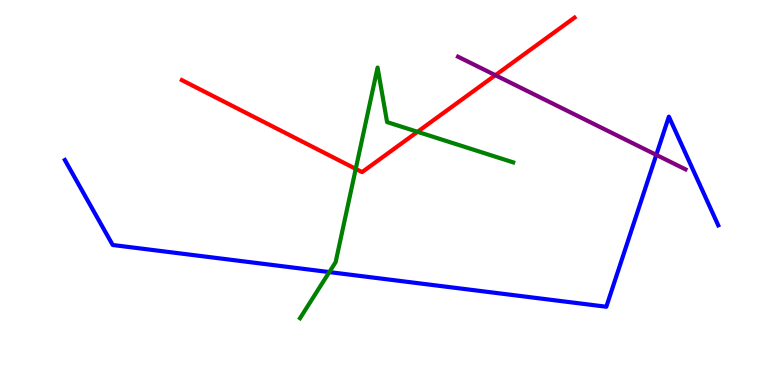[{'lines': ['blue', 'red'], 'intersections': []}, {'lines': ['green', 'red'], 'intersections': [{'x': 4.59, 'y': 5.61}, {'x': 5.39, 'y': 6.58}]}, {'lines': ['purple', 'red'], 'intersections': [{'x': 6.39, 'y': 8.05}]}, {'lines': ['blue', 'green'], 'intersections': [{'x': 4.25, 'y': 2.93}]}, {'lines': ['blue', 'purple'], 'intersections': [{'x': 8.47, 'y': 5.98}]}, {'lines': ['green', 'purple'], 'intersections': []}]